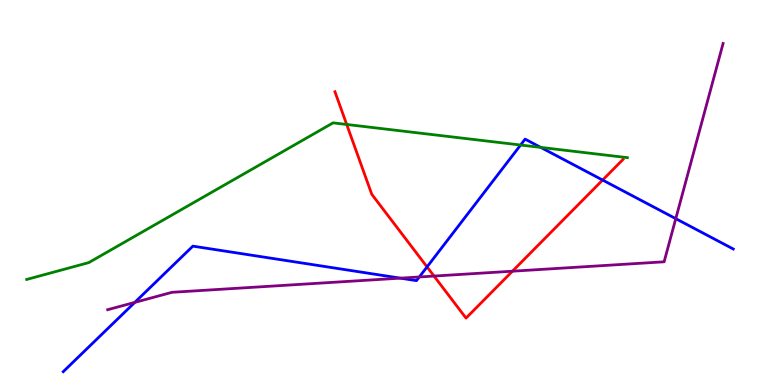[{'lines': ['blue', 'red'], 'intersections': [{'x': 5.51, 'y': 3.07}, {'x': 7.78, 'y': 5.32}]}, {'lines': ['green', 'red'], 'intersections': [{'x': 4.47, 'y': 6.77}]}, {'lines': ['purple', 'red'], 'intersections': [{'x': 5.6, 'y': 2.83}, {'x': 6.61, 'y': 2.96}]}, {'lines': ['blue', 'green'], 'intersections': [{'x': 6.72, 'y': 6.23}, {'x': 6.98, 'y': 6.17}]}, {'lines': ['blue', 'purple'], 'intersections': [{'x': 1.74, 'y': 2.15}, {'x': 5.17, 'y': 2.78}, {'x': 5.41, 'y': 2.81}, {'x': 8.72, 'y': 4.32}]}, {'lines': ['green', 'purple'], 'intersections': []}]